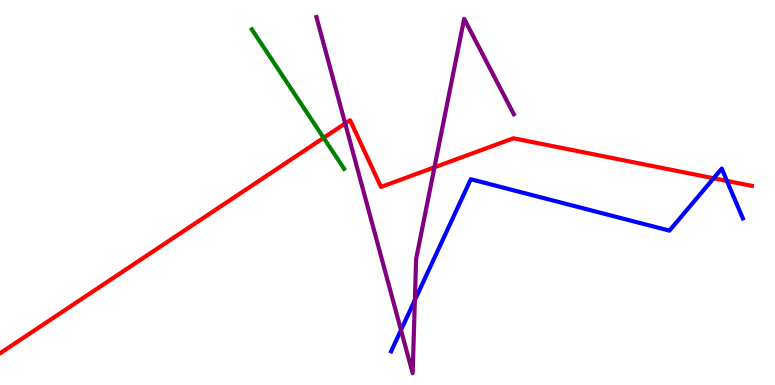[{'lines': ['blue', 'red'], 'intersections': [{'x': 9.21, 'y': 5.37}, {'x': 9.38, 'y': 5.3}]}, {'lines': ['green', 'red'], 'intersections': [{'x': 4.18, 'y': 6.42}]}, {'lines': ['purple', 'red'], 'intersections': [{'x': 4.45, 'y': 6.79}, {'x': 5.61, 'y': 5.65}]}, {'lines': ['blue', 'green'], 'intersections': []}, {'lines': ['blue', 'purple'], 'intersections': [{'x': 5.17, 'y': 1.43}, {'x': 5.35, 'y': 2.21}]}, {'lines': ['green', 'purple'], 'intersections': []}]